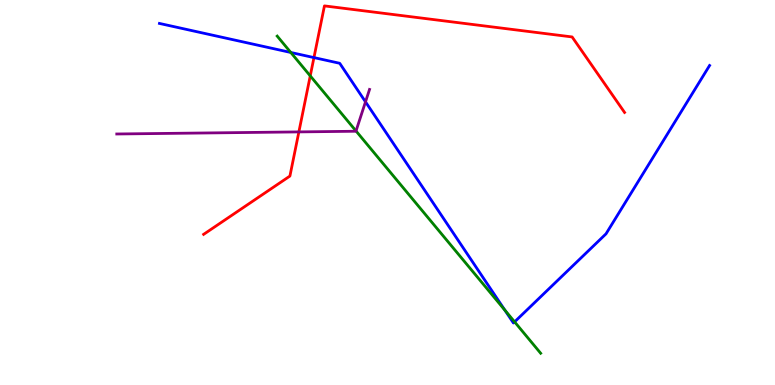[{'lines': ['blue', 'red'], 'intersections': [{'x': 4.05, 'y': 8.5}]}, {'lines': ['green', 'red'], 'intersections': [{'x': 4.0, 'y': 8.03}]}, {'lines': ['purple', 'red'], 'intersections': [{'x': 3.86, 'y': 6.57}]}, {'lines': ['blue', 'green'], 'intersections': [{'x': 3.75, 'y': 8.64}, {'x': 6.51, 'y': 1.94}, {'x': 6.64, 'y': 1.64}]}, {'lines': ['blue', 'purple'], 'intersections': [{'x': 4.72, 'y': 7.35}]}, {'lines': ['green', 'purple'], 'intersections': [{'x': 4.59, 'y': 6.6}]}]